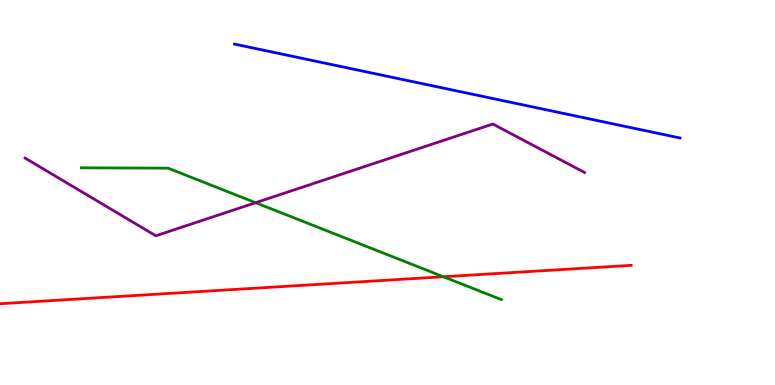[{'lines': ['blue', 'red'], 'intersections': []}, {'lines': ['green', 'red'], 'intersections': [{'x': 5.72, 'y': 2.81}]}, {'lines': ['purple', 'red'], 'intersections': []}, {'lines': ['blue', 'green'], 'intersections': []}, {'lines': ['blue', 'purple'], 'intersections': []}, {'lines': ['green', 'purple'], 'intersections': [{'x': 3.3, 'y': 4.74}]}]